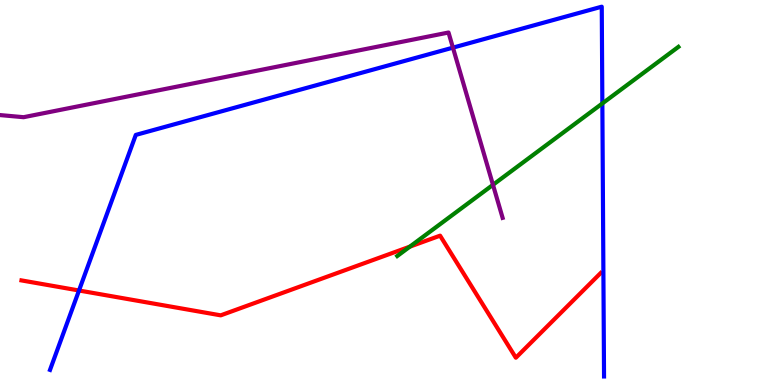[{'lines': ['blue', 'red'], 'intersections': [{'x': 1.02, 'y': 2.45}]}, {'lines': ['green', 'red'], 'intersections': [{'x': 5.29, 'y': 3.59}]}, {'lines': ['purple', 'red'], 'intersections': []}, {'lines': ['blue', 'green'], 'intersections': [{'x': 7.77, 'y': 7.31}]}, {'lines': ['blue', 'purple'], 'intersections': [{'x': 5.84, 'y': 8.76}]}, {'lines': ['green', 'purple'], 'intersections': [{'x': 6.36, 'y': 5.2}]}]